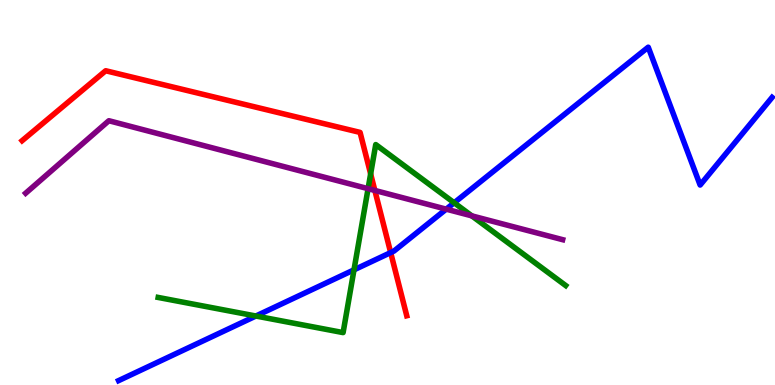[{'lines': ['blue', 'red'], 'intersections': [{'x': 5.04, 'y': 3.44}]}, {'lines': ['green', 'red'], 'intersections': [{'x': 4.78, 'y': 5.48}]}, {'lines': ['purple', 'red'], 'intersections': [{'x': 4.84, 'y': 5.05}]}, {'lines': ['blue', 'green'], 'intersections': [{'x': 3.3, 'y': 1.79}, {'x': 4.57, 'y': 2.99}, {'x': 5.86, 'y': 4.73}]}, {'lines': ['blue', 'purple'], 'intersections': [{'x': 5.76, 'y': 4.57}]}, {'lines': ['green', 'purple'], 'intersections': [{'x': 4.75, 'y': 5.1}, {'x': 6.09, 'y': 4.39}]}]